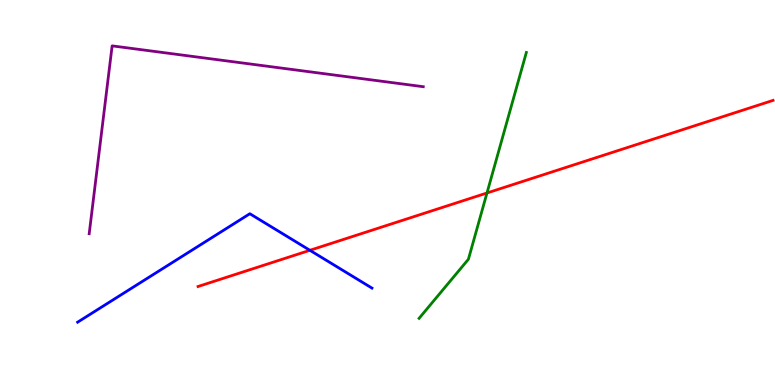[{'lines': ['blue', 'red'], 'intersections': [{'x': 4.0, 'y': 3.5}]}, {'lines': ['green', 'red'], 'intersections': [{'x': 6.28, 'y': 4.99}]}, {'lines': ['purple', 'red'], 'intersections': []}, {'lines': ['blue', 'green'], 'intersections': []}, {'lines': ['blue', 'purple'], 'intersections': []}, {'lines': ['green', 'purple'], 'intersections': []}]